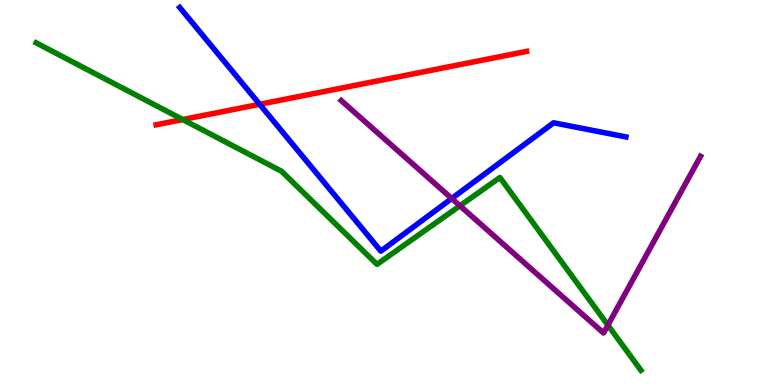[{'lines': ['blue', 'red'], 'intersections': [{'x': 3.35, 'y': 7.29}]}, {'lines': ['green', 'red'], 'intersections': [{'x': 2.36, 'y': 6.9}]}, {'lines': ['purple', 'red'], 'intersections': []}, {'lines': ['blue', 'green'], 'intersections': []}, {'lines': ['blue', 'purple'], 'intersections': [{'x': 5.83, 'y': 4.84}]}, {'lines': ['green', 'purple'], 'intersections': [{'x': 5.93, 'y': 4.66}, {'x': 7.84, 'y': 1.55}]}]